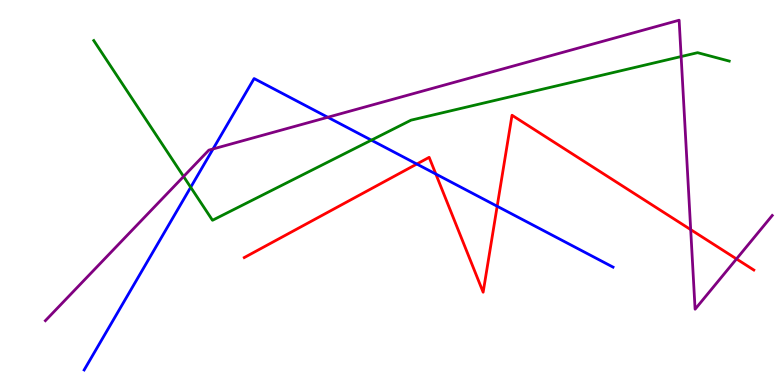[{'lines': ['blue', 'red'], 'intersections': [{'x': 5.38, 'y': 5.74}, {'x': 5.62, 'y': 5.48}, {'x': 6.42, 'y': 4.64}]}, {'lines': ['green', 'red'], 'intersections': []}, {'lines': ['purple', 'red'], 'intersections': [{'x': 8.91, 'y': 4.04}, {'x': 9.5, 'y': 3.27}]}, {'lines': ['blue', 'green'], 'intersections': [{'x': 2.46, 'y': 5.14}, {'x': 4.79, 'y': 6.36}]}, {'lines': ['blue', 'purple'], 'intersections': [{'x': 2.75, 'y': 6.13}, {'x': 4.23, 'y': 6.95}]}, {'lines': ['green', 'purple'], 'intersections': [{'x': 2.37, 'y': 5.42}, {'x': 8.79, 'y': 8.53}]}]